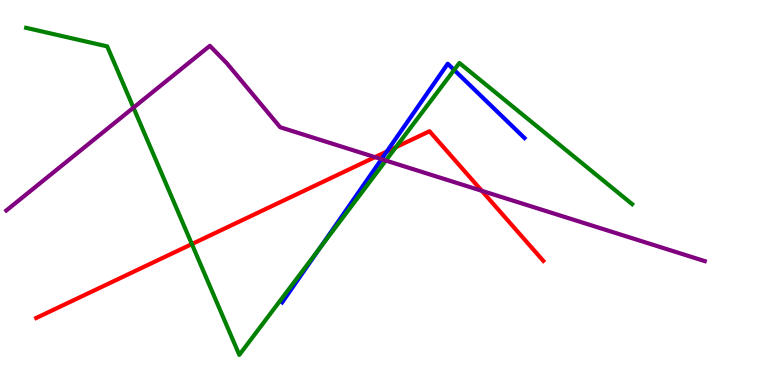[{'lines': ['blue', 'red'], 'intersections': [{'x': 4.99, 'y': 6.06}]}, {'lines': ['green', 'red'], 'intersections': [{'x': 2.48, 'y': 3.66}, {'x': 5.11, 'y': 6.18}]}, {'lines': ['purple', 'red'], 'intersections': [{'x': 4.84, 'y': 5.92}, {'x': 6.22, 'y': 5.04}]}, {'lines': ['blue', 'green'], 'intersections': [{'x': 4.13, 'y': 3.56}, {'x': 5.86, 'y': 8.18}]}, {'lines': ['blue', 'purple'], 'intersections': [{'x': 4.92, 'y': 5.87}]}, {'lines': ['green', 'purple'], 'intersections': [{'x': 1.72, 'y': 7.2}, {'x': 4.98, 'y': 5.83}]}]